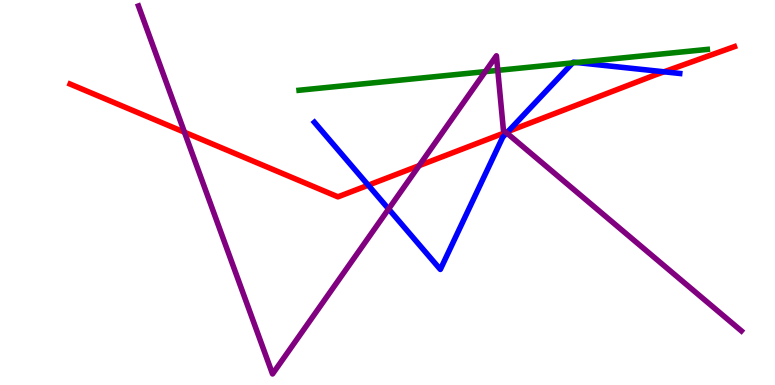[{'lines': ['blue', 'red'], 'intersections': [{'x': 4.75, 'y': 5.19}, {'x': 6.56, 'y': 6.59}, {'x': 8.57, 'y': 8.14}]}, {'lines': ['green', 'red'], 'intersections': []}, {'lines': ['purple', 'red'], 'intersections': [{'x': 2.38, 'y': 6.57}, {'x': 5.41, 'y': 5.7}, {'x': 6.53, 'y': 6.56}]}, {'lines': ['blue', 'green'], 'intersections': [{'x': 7.39, 'y': 8.37}, {'x': 7.44, 'y': 8.38}]}, {'lines': ['blue', 'purple'], 'intersections': [{'x': 5.01, 'y': 4.57}, {'x': 6.54, 'y': 6.55}]}, {'lines': ['green', 'purple'], 'intersections': [{'x': 6.26, 'y': 8.14}, {'x': 6.42, 'y': 8.17}]}]